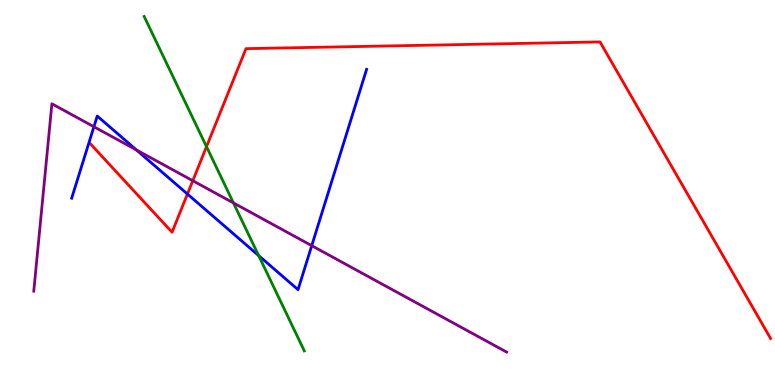[{'lines': ['blue', 'red'], 'intersections': [{'x': 2.42, 'y': 4.96}]}, {'lines': ['green', 'red'], 'intersections': [{'x': 2.66, 'y': 6.19}]}, {'lines': ['purple', 'red'], 'intersections': [{'x': 2.49, 'y': 5.31}]}, {'lines': ['blue', 'green'], 'intersections': [{'x': 3.34, 'y': 3.36}]}, {'lines': ['blue', 'purple'], 'intersections': [{'x': 1.21, 'y': 6.71}, {'x': 1.76, 'y': 6.1}, {'x': 4.02, 'y': 3.62}]}, {'lines': ['green', 'purple'], 'intersections': [{'x': 3.01, 'y': 4.73}]}]